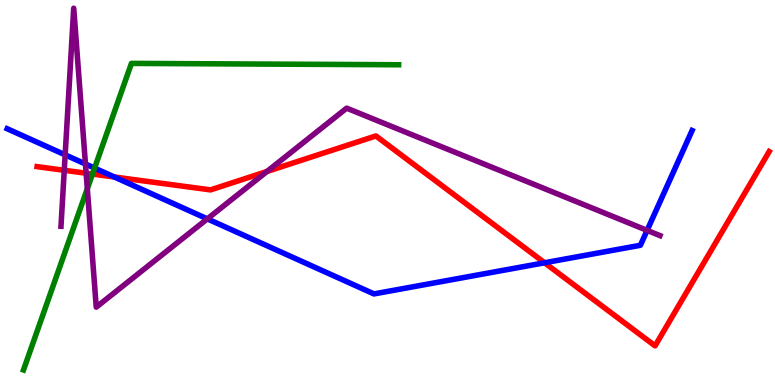[{'lines': ['blue', 'red'], 'intersections': [{'x': 1.48, 'y': 5.4}, {'x': 7.03, 'y': 3.17}]}, {'lines': ['green', 'red'], 'intersections': [{'x': 1.19, 'y': 5.48}]}, {'lines': ['purple', 'red'], 'intersections': [{'x': 0.829, 'y': 5.58}, {'x': 1.11, 'y': 5.5}, {'x': 3.44, 'y': 5.55}]}, {'lines': ['blue', 'green'], 'intersections': [{'x': 1.22, 'y': 5.63}]}, {'lines': ['blue', 'purple'], 'intersections': [{'x': 0.841, 'y': 5.98}, {'x': 1.1, 'y': 5.74}, {'x': 2.68, 'y': 4.32}, {'x': 8.35, 'y': 4.02}]}, {'lines': ['green', 'purple'], 'intersections': [{'x': 1.13, 'y': 5.1}]}]